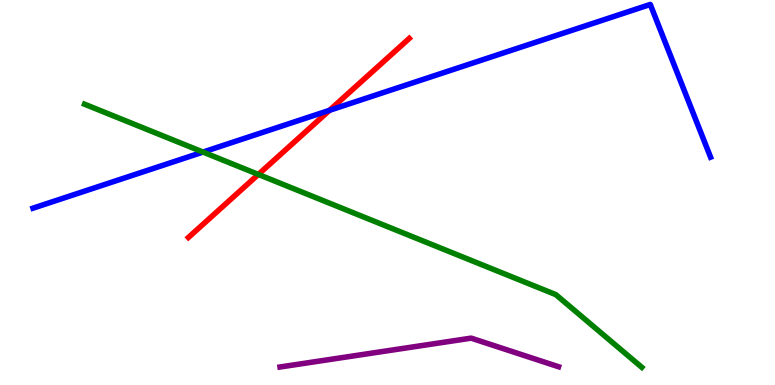[{'lines': ['blue', 'red'], 'intersections': [{'x': 4.25, 'y': 7.13}]}, {'lines': ['green', 'red'], 'intersections': [{'x': 3.33, 'y': 5.47}]}, {'lines': ['purple', 'red'], 'intersections': []}, {'lines': ['blue', 'green'], 'intersections': [{'x': 2.62, 'y': 6.05}]}, {'lines': ['blue', 'purple'], 'intersections': []}, {'lines': ['green', 'purple'], 'intersections': []}]